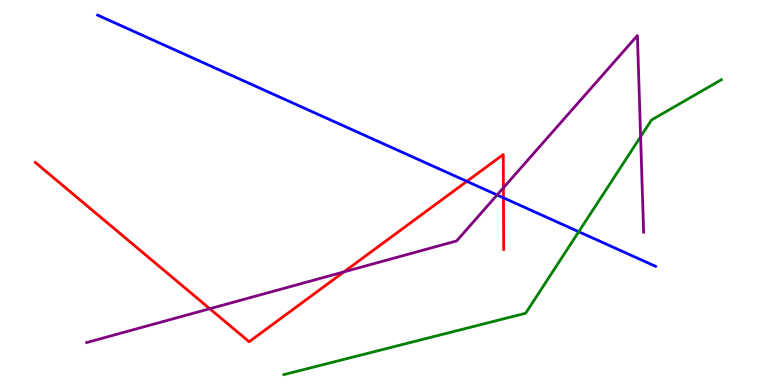[{'lines': ['blue', 'red'], 'intersections': [{'x': 6.02, 'y': 5.29}, {'x': 6.5, 'y': 4.86}]}, {'lines': ['green', 'red'], 'intersections': []}, {'lines': ['purple', 'red'], 'intersections': [{'x': 2.71, 'y': 1.98}, {'x': 4.44, 'y': 2.94}, {'x': 6.5, 'y': 5.12}]}, {'lines': ['blue', 'green'], 'intersections': [{'x': 7.47, 'y': 3.98}]}, {'lines': ['blue', 'purple'], 'intersections': [{'x': 6.41, 'y': 4.94}]}, {'lines': ['green', 'purple'], 'intersections': [{'x': 8.27, 'y': 6.45}]}]